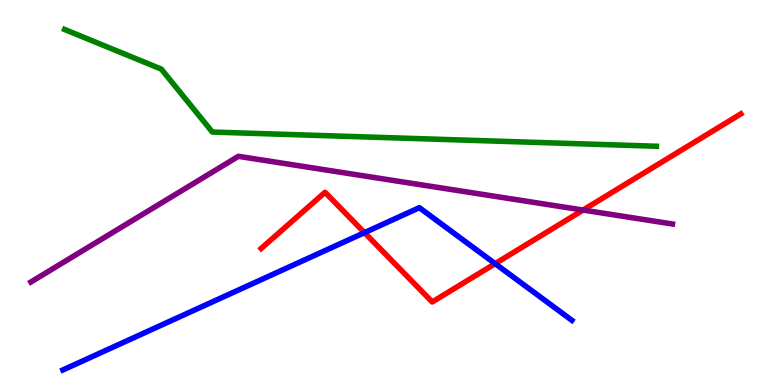[{'lines': ['blue', 'red'], 'intersections': [{'x': 4.7, 'y': 3.96}, {'x': 6.39, 'y': 3.15}]}, {'lines': ['green', 'red'], 'intersections': []}, {'lines': ['purple', 'red'], 'intersections': [{'x': 7.52, 'y': 4.54}]}, {'lines': ['blue', 'green'], 'intersections': []}, {'lines': ['blue', 'purple'], 'intersections': []}, {'lines': ['green', 'purple'], 'intersections': []}]